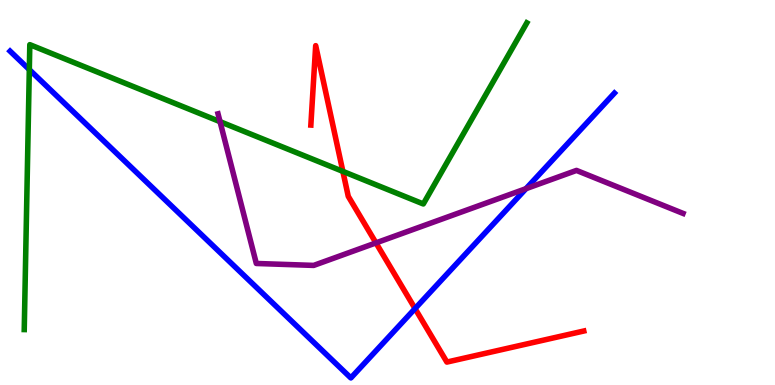[{'lines': ['blue', 'red'], 'intersections': [{'x': 5.36, 'y': 1.99}]}, {'lines': ['green', 'red'], 'intersections': [{'x': 4.42, 'y': 5.55}]}, {'lines': ['purple', 'red'], 'intersections': [{'x': 4.85, 'y': 3.69}]}, {'lines': ['blue', 'green'], 'intersections': [{'x': 0.378, 'y': 8.19}]}, {'lines': ['blue', 'purple'], 'intersections': [{'x': 6.79, 'y': 5.1}]}, {'lines': ['green', 'purple'], 'intersections': [{'x': 2.84, 'y': 6.84}]}]